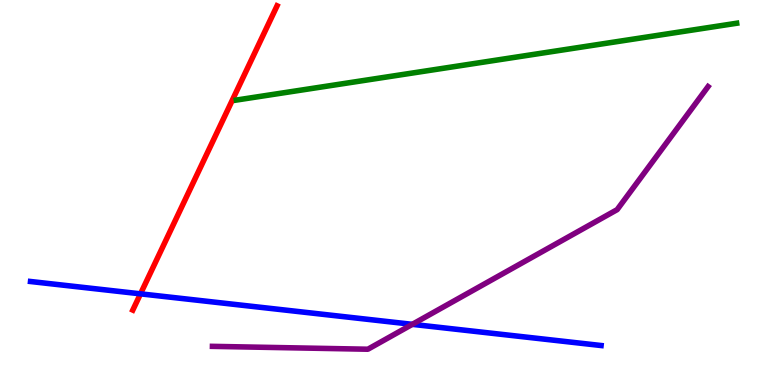[{'lines': ['blue', 'red'], 'intersections': [{'x': 1.81, 'y': 2.37}]}, {'lines': ['green', 'red'], 'intersections': []}, {'lines': ['purple', 'red'], 'intersections': []}, {'lines': ['blue', 'green'], 'intersections': []}, {'lines': ['blue', 'purple'], 'intersections': [{'x': 5.32, 'y': 1.58}]}, {'lines': ['green', 'purple'], 'intersections': []}]